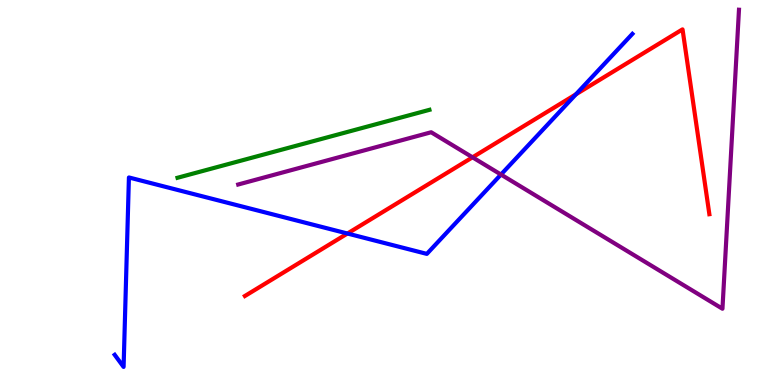[{'lines': ['blue', 'red'], 'intersections': [{'x': 4.48, 'y': 3.93}, {'x': 7.43, 'y': 7.55}]}, {'lines': ['green', 'red'], 'intersections': []}, {'lines': ['purple', 'red'], 'intersections': [{'x': 6.1, 'y': 5.91}]}, {'lines': ['blue', 'green'], 'intersections': []}, {'lines': ['blue', 'purple'], 'intersections': [{'x': 6.46, 'y': 5.47}]}, {'lines': ['green', 'purple'], 'intersections': []}]